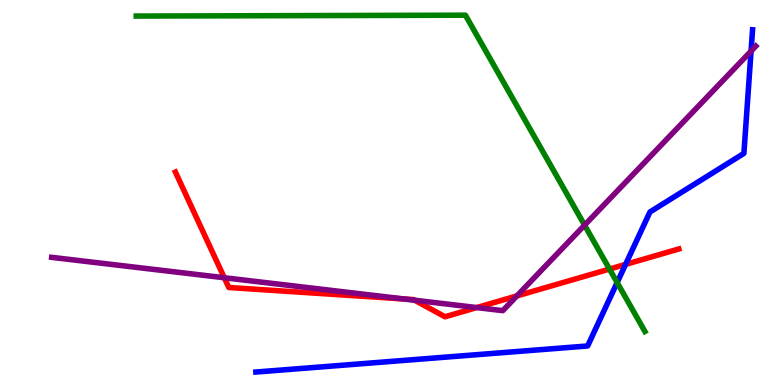[{'lines': ['blue', 'red'], 'intersections': [{'x': 8.07, 'y': 3.13}]}, {'lines': ['green', 'red'], 'intersections': [{'x': 7.86, 'y': 3.01}]}, {'lines': ['purple', 'red'], 'intersections': [{'x': 2.89, 'y': 2.79}, {'x': 5.22, 'y': 2.23}, {'x': 5.35, 'y': 2.2}, {'x': 6.15, 'y': 2.01}, {'x': 6.67, 'y': 2.31}]}, {'lines': ['blue', 'green'], 'intersections': [{'x': 7.96, 'y': 2.66}]}, {'lines': ['blue', 'purple'], 'intersections': [{'x': 9.69, 'y': 8.67}]}, {'lines': ['green', 'purple'], 'intersections': [{'x': 7.54, 'y': 4.15}]}]